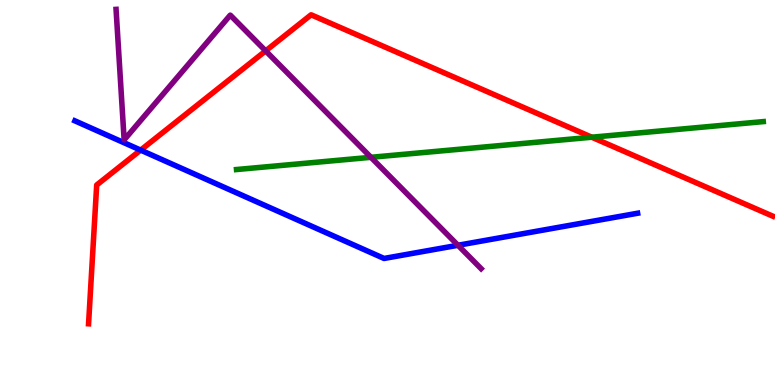[{'lines': ['blue', 'red'], 'intersections': [{'x': 1.81, 'y': 6.1}]}, {'lines': ['green', 'red'], 'intersections': [{'x': 7.64, 'y': 6.44}]}, {'lines': ['purple', 'red'], 'intersections': [{'x': 3.43, 'y': 8.68}]}, {'lines': ['blue', 'green'], 'intersections': []}, {'lines': ['blue', 'purple'], 'intersections': [{'x': 5.91, 'y': 3.63}]}, {'lines': ['green', 'purple'], 'intersections': [{'x': 4.79, 'y': 5.91}]}]